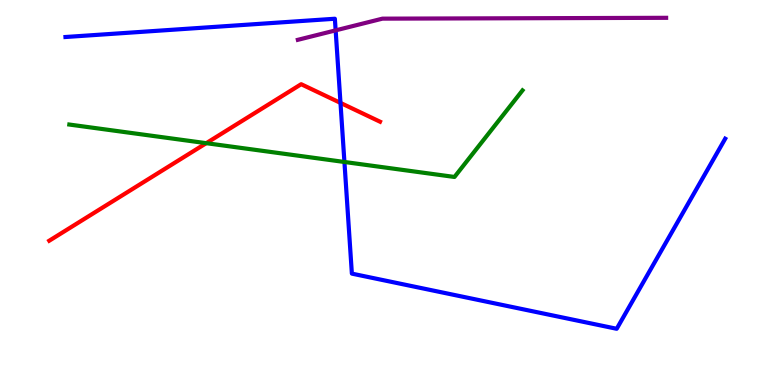[{'lines': ['blue', 'red'], 'intersections': [{'x': 4.39, 'y': 7.33}]}, {'lines': ['green', 'red'], 'intersections': [{'x': 2.66, 'y': 6.28}]}, {'lines': ['purple', 'red'], 'intersections': []}, {'lines': ['blue', 'green'], 'intersections': [{'x': 4.44, 'y': 5.79}]}, {'lines': ['blue', 'purple'], 'intersections': [{'x': 4.33, 'y': 9.21}]}, {'lines': ['green', 'purple'], 'intersections': []}]